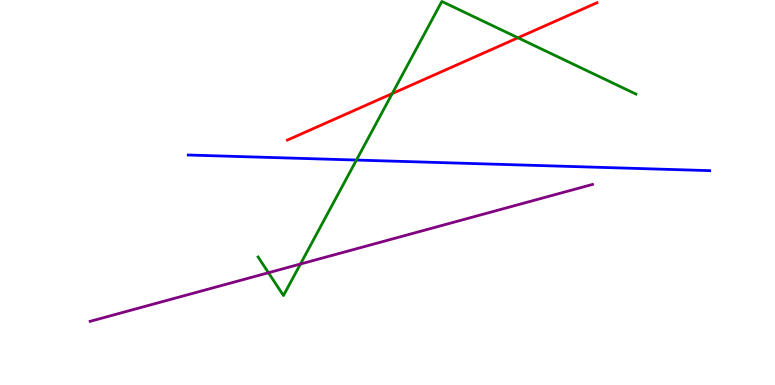[{'lines': ['blue', 'red'], 'intersections': []}, {'lines': ['green', 'red'], 'intersections': [{'x': 5.06, 'y': 7.57}, {'x': 6.68, 'y': 9.02}]}, {'lines': ['purple', 'red'], 'intersections': []}, {'lines': ['blue', 'green'], 'intersections': [{'x': 4.6, 'y': 5.84}]}, {'lines': ['blue', 'purple'], 'intersections': []}, {'lines': ['green', 'purple'], 'intersections': [{'x': 3.46, 'y': 2.92}, {'x': 3.88, 'y': 3.14}]}]